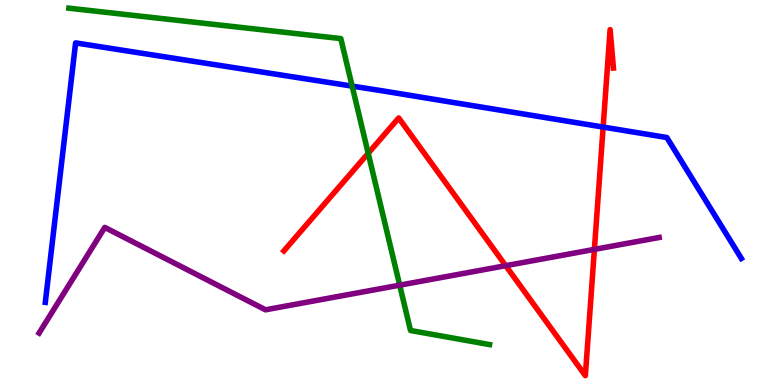[{'lines': ['blue', 'red'], 'intersections': [{'x': 7.78, 'y': 6.7}]}, {'lines': ['green', 'red'], 'intersections': [{'x': 4.75, 'y': 6.02}]}, {'lines': ['purple', 'red'], 'intersections': [{'x': 6.53, 'y': 3.1}, {'x': 7.67, 'y': 3.52}]}, {'lines': ['blue', 'green'], 'intersections': [{'x': 4.54, 'y': 7.76}]}, {'lines': ['blue', 'purple'], 'intersections': []}, {'lines': ['green', 'purple'], 'intersections': [{'x': 5.16, 'y': 2.59}]}]